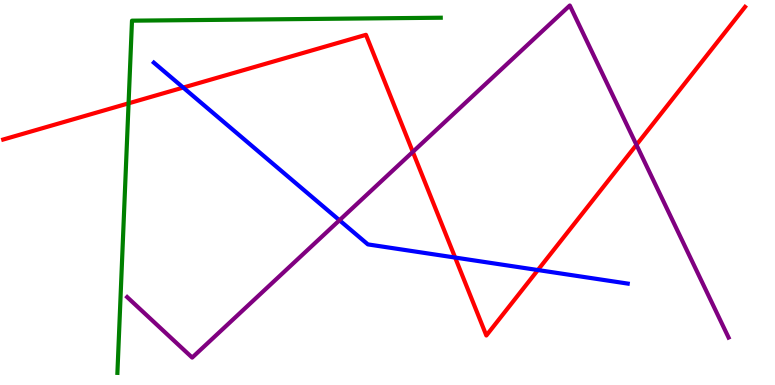[{'lines': ['blue', 'red'], 'intersections': [{'x': 2.36, 'y': 7.73}, {'x': 5.87, 'y': 3.31}, {'x': 6.94, 'y': 2.99}]}, {'lines': ['green', 'red'], 'intersections': [{'x': 1.66, 'y': 7.32}]}, {'lines': ['purple', 'red'], 'intersections': [{'x': 5.33, 'y': 6.06}, {'x': 8.21, 'y': 6.24}]}, {'lines': ['blue', 'green'], 'intersections': []}, {'lines': ['blue', 'purple'], 'intersections': [{'x': 4.38, 'y': 4.28}]}, {'lines': ['green', 'purple'], 'intersections': []}]